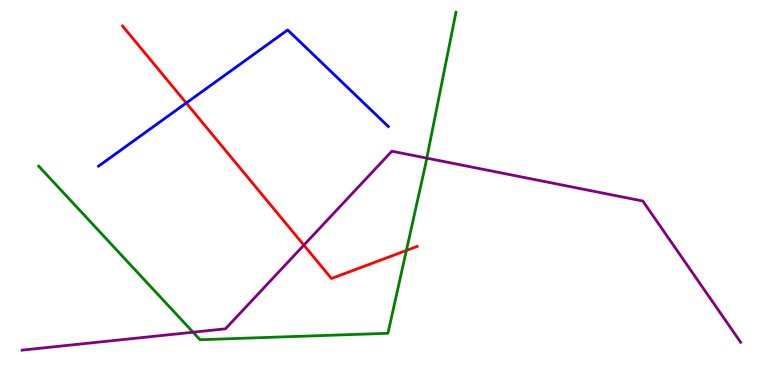[{'lines': ['blue', 'red'], 'intersections': [{'x': 2.4, 'y': 7.32}]}, {'lines': ['green', 'red'], 'intersections': [{'x': 5.24, 'y': 3.49}]}, {'lines': ['purple', 'red'], 'intersections': [{'x': 3.92, 'y': 3.63}]}, {'lines': ['blue', 'green'], 'intersections': []}, {'lines': ['blue', 'purple'], 'intersections': []}, {'lines': ['green', 'purple'], 'intersections': [{'x': 2.49, 'y': 1.37}, {'x': 5.51, 'y': 5.89}]}]